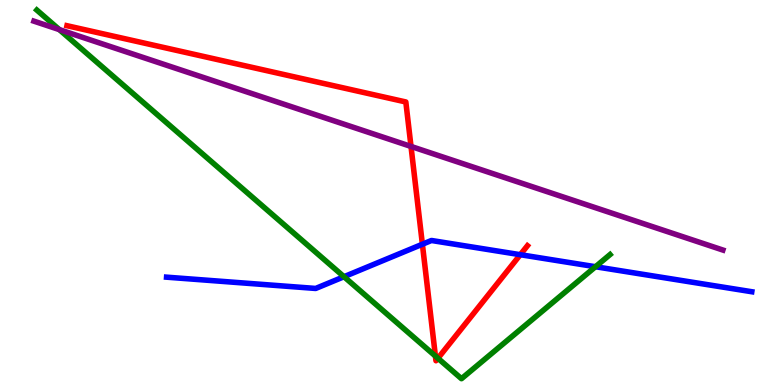[{'lines': ['blue', 'red'], 'intersections': [{'x': 5.45, 'y': 3.66}, {'x': 6.71, 'y': 3.38}]}, {'lines': ['green', 'red'], 'intersections': [{'x': 5.62, 'y': 0.751}, {'x': 5.65, 'y': 0.694}]}, {'lines': ['purple', 'red'], 'intersections': [{'x': 5.3, 'y': 6.2}]}, {'lines': ['blue', 'green'], 'intersections': [{'x': 4.44, 'y': 2.81}, {'x': 7.68, 'y': 3.07}]}, {'lines': ['blue', 'purple'], 'intersections': []}, {'lines': ['green', 'purple'], 'intersections': [{'x': 0.766, 'y': 9.23}]}]